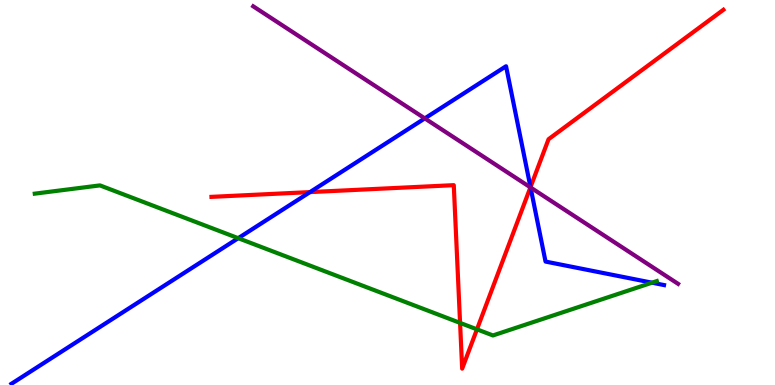[{'lines': ['blue', 'red'], 'intersections': [{'x': 4.0, 'y': 5.01}, {'x': 6.85, 'y': 5.14}]}, {'lines': ['green', 'red'], 'intersections': [{'x': 5.94, 'y': 1.61}, {'x': 6.15, 'y': 1.45}]}, {'lines': ['purple', 'red'], 'intersections': [{'x': 6.84, 'y': 5.13}]}, {'lines': ['blue', 'green'], 'intersections': [{'x': 3.07, 'y': 3.81}, {'x': 8.41, 'y': 2.66}]}, {'lines': ['blue', 'purple'], 'intersections': [{'x': 5.48, 'y': 6.92}, {'x': 6.85, 'y': 5.13}]}, {'lines': ['green', 'purple'], 'intersections': []}]